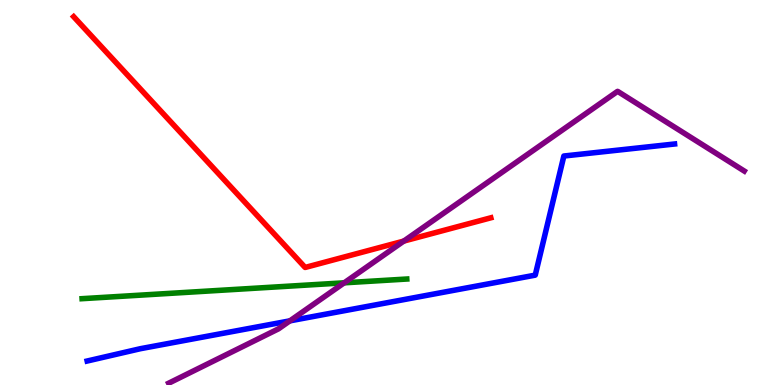[{'lines': ['blue', 'red'], 'intersections': []}, {'lines': ['green', 'red'], 'intersections': []}, {'lines': ['purple', 'red'], 'intersections': [{'x': 5.21, 'y': 3.74}]}, {'lines': ['blue', 'green'], 'intersections': []}, {'lines': ['blue', 'purple'], 'intersections': [{'x': 3.74, 'y': 1.67}]}, {'lines': ['green', 'purple'], 'intersections': [{'x': 4.44, 'y': 2.65}]}]